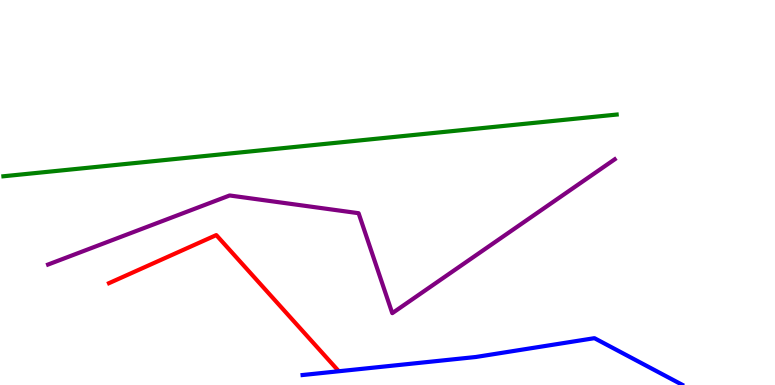[{'lines': ['blue', 'red'], 'intersections': []}, {'lines': ['green', 'red'], 'intersections': []}, {'lines': ['purple', 'red'], 'intersections': []}, {'lines': ['blue', 'green'], 'intersections': []}, {'lines': ['blue', 'purple'], 'intersections': []}, {'lines': ['green', 'purple'], 'intersections': []}]